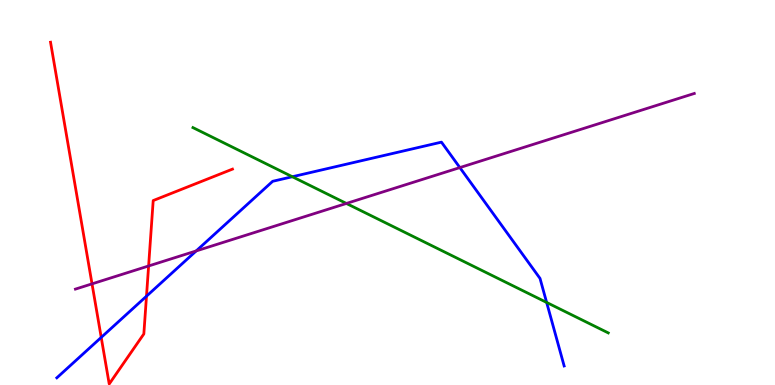[{'lines': ['blue', 'red'], 'intersections': [{'x': 1.31, 'y': 1.24}, {'x': 1.89, 'y': 2.31}]}, {'lines': ['green', 'red'], 'intersections': []}, {'lines': ['purple', 'red'], 'intersections': [{'x': 1.19, 'y': 2.63}, {'x': 1.92, 'y': 3.09}]}, {'lines': ['blue', 'green'], 'intersections': [{'x': 3.77, 'y': 5.41}, {'x': 7.05, 'y': 2.14}]}, {'lines': ['blue', 'purple'], 'intersections': [{'x': 2.53, 'y': 3.48}, {'x': 5.93, 'y': 5.65}]}, {'lines': ['green', 'purple'], 'intersections': [{'x': 4.47, 'y': 4.72}]}]